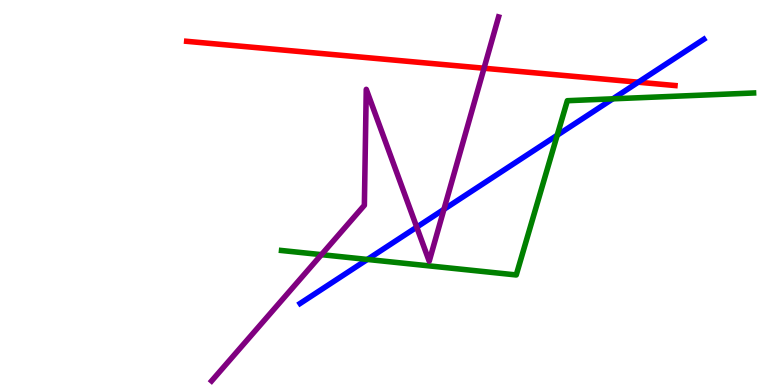[{'lines': ['blue', 'red'], 'intersections': [{'x': 8.24, 'y': 7.86}]}, {'lines': ['green', 'red'], 'intersections': []}, {'lines': ['purple', 'red'], 'intersections': [{'x': 6.25, 'y': 8.23}]}, {'lines': ['blue', 'green'], 'intersections': [{'x': 4.74, 'y': 3.26}, {'x': 7.19, 'y': 6.49}, {'x': 7.91, 'y': 7.43}]}, {'lines': ['blue', 'purple'], 'intersections': [{'x': 5.38, 'y': 4.1}, {'x': 5.73, 'y': 4.56}]}, {'lines': ['green', 'purple'], 'intersections': [{'x': 4.15, 'y': 3.39}]}]